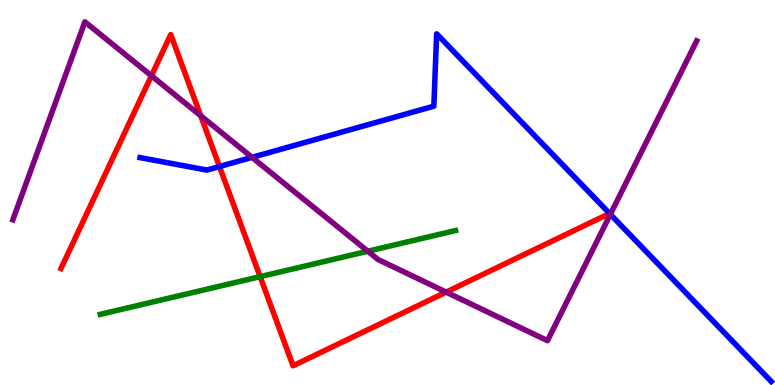[{'lines': ['blue', 'red'], 'intersections': [{'x': 2.83, 'y': 5.67}]}, {'lines': ['green', 'red'], 'intersections': [{'x': 3.36, 'y': 2.81}]}, {'lines': ['purple', 'red'], 'intersections': [{'x': 1.95, 'y': 8.03}, {'x': 2.59, 'y': 6.99}, {'x': 5.76, 'y': 2.41}]}, {'lines': ['blue', 'green'], 'intersections': []}, {'lines': ['blue', 'purple'], 'intersections': [{'x': 3.25, 'y': 5.91}, {'x': 7.88, 'y': 4.43}]}, {'lines': ['green', 'purple'], 'intersections': [{'x': 4.75, 'y': 3.47}]}]